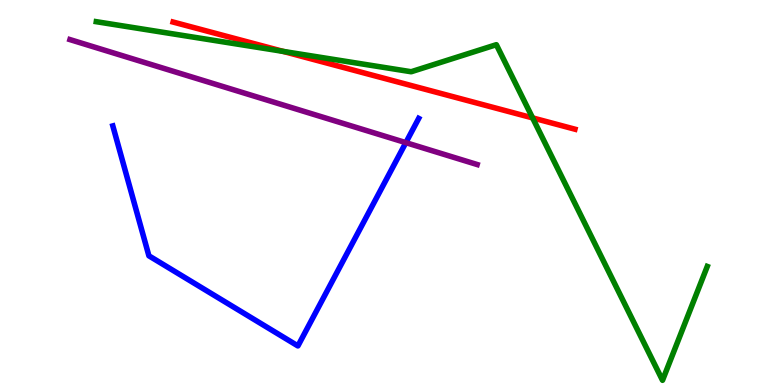[{'lines': ['blue', 'red'], 'intersections': []}, {'lines': ['green', 'red'], 'intersections': [{'x': 3.65, 'y': 8.67}, {'x': 6.87, 'y': 6.94}]}, {'lines': ['purple', 'red'], 'intersections': []}, {'lines': ['blue', 'green'], 'intersections': []}, {'lines': ['blue', 'purple'], 'intersections': [{'x': 5.24, 'y': 6.29}]}, {'lines': ['green', 'purple'], 'intersections': []}]